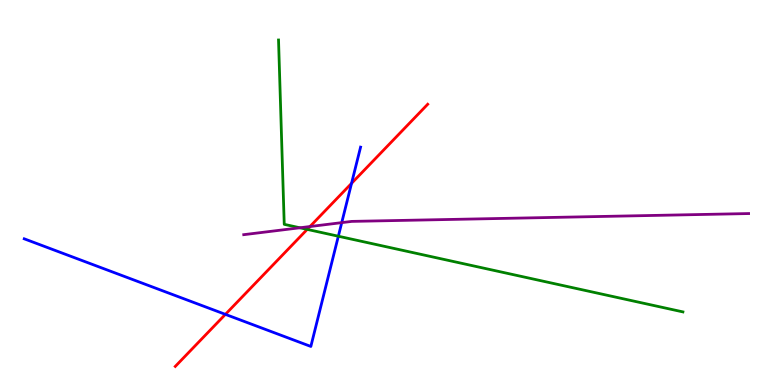[{'lines': ['blue', 'red'], 'intersections': [{'x': 2.91, 'y': 1.83}, {'x': 4.54, 'y': 5.24}]}, {'lines': ['green', 'red'], 'intersections': [{'x': 3.96, 'y': 4.04}]}, {'lines': ['purple', 'red'], 'intersections': [{'x': 4.0, 'y': 4.12}]}, {'lines': ['blue', 'green'], 'intersections': [{'x': 4.37, 'y': 3.86}]}, {'lines': ['blue', 'purple'], 'intersections': [{'x': 4.41, 'y': 4.22}]}, {'lines': ['green', 'purple'], 'intersections': [{'x': 3.87, 'y': 4.08}]}]